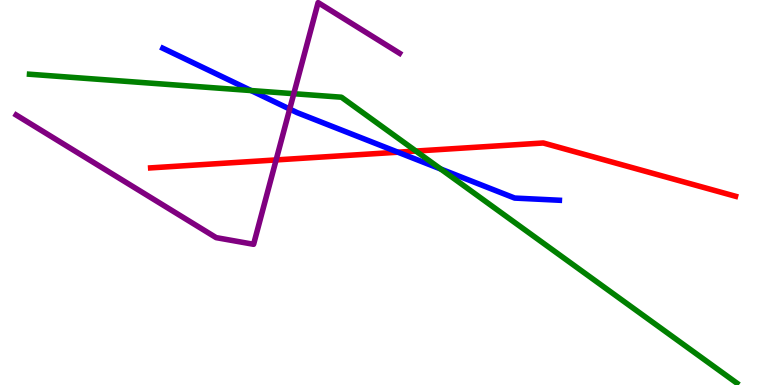[{'lines': ['blue', 'red'], 'intersections': [{'x': 5.13, 'y': 6.05}]}, {'lines': ['green', 'red'], 'intersections': [{'x': 5.37, 'y': 6.08}]}, {'lines': ['purple', 'red'], 'intersections': [{'x': 3.56, 'y': 5.85}]}, {'lines': ['blue', 'green'], 'intersections': [{'x': 3.24, 'y': 7.65}, {'x': 5.69, 'y': 5.61}]}, {'lines': ['blue', 'purple'], 'intersections': [{'x': 3.74, 'y': 7.17}]}, {'lines': ['green', 'purple'], 'intersections': [{'x': 3.79, 'y': 7.57}]}]